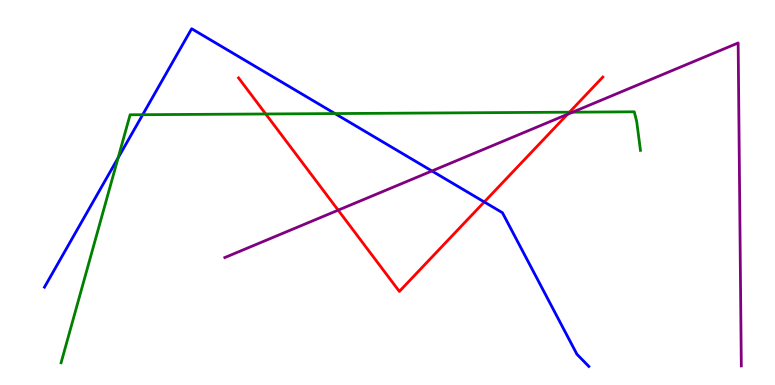[{'lines': ['blue', 'red'], 'intersections': [{'x': 6.25, 'y': 4.75}]}, {'lines': ['green', 'red'], 'intersections': [{'x': 3.43, 'y': 7.04}, {'x': 7.35, 'y': 7.09}]}, {'lines': ['purple', 'red'], 'intersections': [{'x': 4.36, 'y': 4.54}, {'x': 7.32, 'y': 7.03}]}, {'lines': ['blue', 'green'], 'intersections': [{'x': 1.52, 'y': 5.9}, {'x': 1.84, 'y': 7.02}, {'x': 4.32, 'y': 7.05}]}, {'lines': ['blue', 'purple'], 'intersections': [{'x': 5.57, 'y': 5.56}]}, {'lines': ['green', 'purple'], 'intersections': [{'x': 7.39, 'y': 7.09}]}]